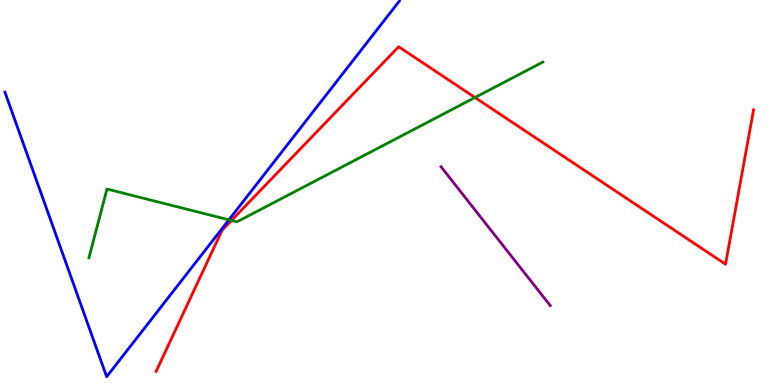[{'lines': ['blue', 'red'], 'intersections': []}, {'lines': ['green', 'red'], 'intersections': [{'x': 2.99, 'y': 4.27}, {'x': 6.13, 'y': 7.47}]}, {'lines': ['purple', 'red'], 'intersections': []}, {'lines': ['blue', 'green'], 'intersections': [{'x': 2.95, 'y': 4.29}]}, {'lines': ['blue', 'purple'], 'intersections': []}, {'lines': ['green', 'purple'], 'intersections': []}]